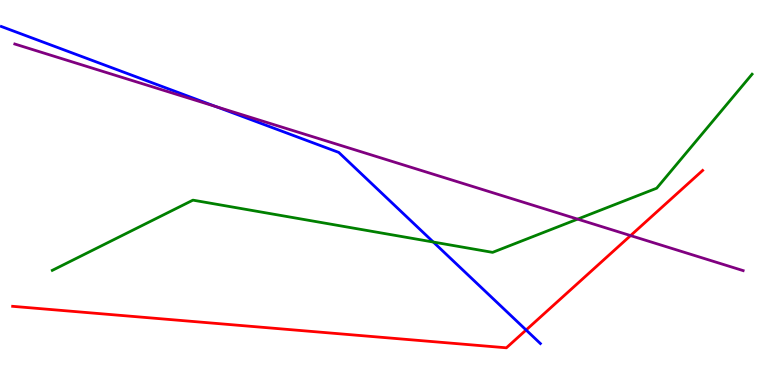[{'lines': ['blue', 'red'], 'intersections': [{'x': 6.79, 'y': 1.43}]}, {'lines': ['green', 'red'], 'intersections': []}, {'lines': ['purple', 'red'], 'intersections': [{'x': 8.14, 'y': 3.88}]}, {'lines': ['blue', 'green'], 'intersections': [{'x': 5.59, 'y': 3.71}]}, {'lines': ['blue', 'purple'], 'intersections': [{'x': 2.79, 'y': 7.23}]}, {'lines': ['green', 'purple'], 'intersections': [{'x': 7.45, 'y': 4.31}]}]